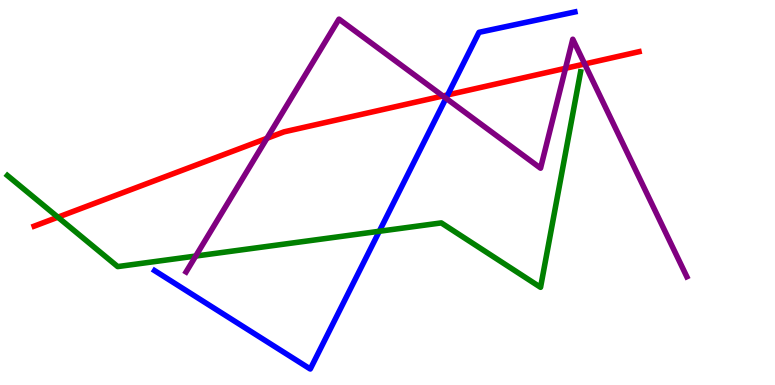[{'lines': ['blue', 'red'], 'intersections': [{'x': 5.78, 'y': 7.53}]}, {'lines': ['green', 'red'], 'intersections': [{'x': 0.747, 'y': 4.36}]}, {'lines': ['purple', 'red'], 'intersections': [{'x': 3.44, 'y': 6.41}, {'x': 5.71, 'y': 7.51}, {'x': 7.3, 'y': 8.23}, {'x': 7.54, 'y': 8.34}]}, {'lines': ['blue', 'green'], 'intersections': [{'x': 4.89, 'y': 3.99}]}, {'lines': ['blue', 'purple'], 'intersections': [{'x': 5.75, 'y': 7.45}]}, {'lines': ['green', 'purple'], 'intersections': [{'x': 2.53, 'y': 3.35}]}]